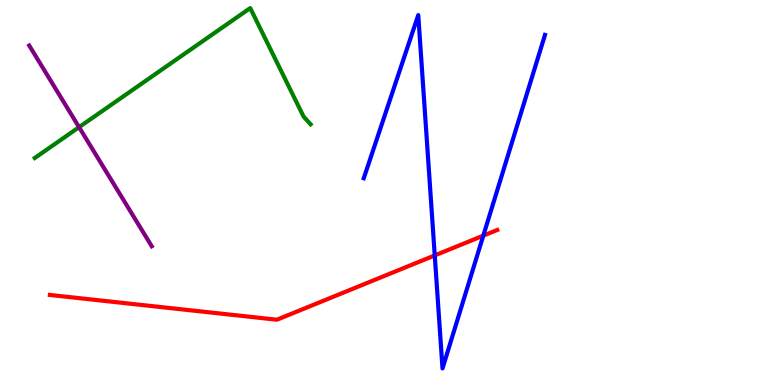[{'lines': ['blue', 'red'], 'intersections': [{'x': 5.61, 'y': 3.37}, {'x': 6.24, 'y': 3.88}]}, {'lines': ['green', 'red'], 'intersections': []}, {'lines': ['purple', 'red'], 'intersections': []}, {'lines': ['blue', 'green'], 'intersections': []}, {'lines': ['blue', 'purple'], 'intersections': []}, {'lines': ['green', 'purple'], 'intersections': [{'x': 1.02, 'y': 6.7}]}]